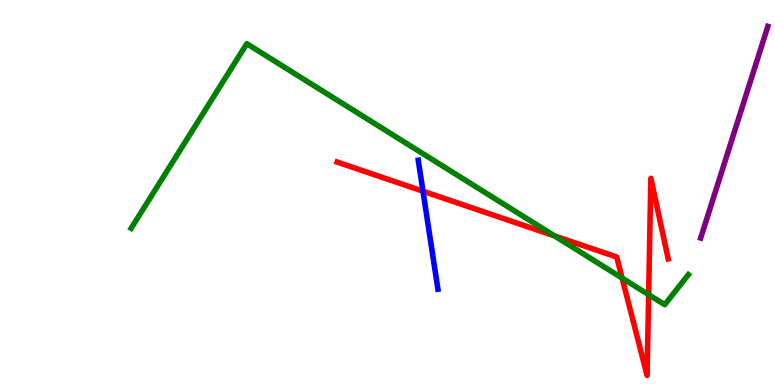[{'lines': ['blue', 'red'], 'intersections': [{'x': 5.46, 'y': 5.03}]}, {'lines': ['green', 'red'], 'intersections': [{'x': 7.16, 'y': 3.87}, {'x': 8.03, 'y': 2.78}, {'x': 8.37, 'y': 2.35}]}, {'lines': ['purple', 'red'], 'intersections': []}, {'lines': ['blue', 'green'], 'intersections': []}, {'lines': ['blue', 'purple'], 'intersections': []}, {'lines': ['green', 'purple'], 'intersections': []}]